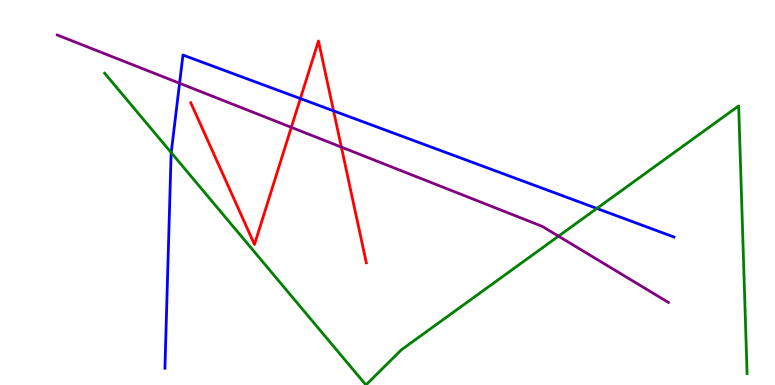[{'lines': ['blue', 'red'], 'intersections': [{'x': 3.88, 'y': 7.44}, {'x': 4.3, 'y': 7.12}]}, {'lines': ['green', 'red'], 'intersections': []}, {'lines': ['purple', 'red'], 'intersections': [{'x': 3.76, 'y': 6.69}, {'x': 4.4, 'y': 6.18}]}, {'lines': ['blue', 'green'], 'intersections': [{'x': 2.21, 'y': 6.04}, {'x': 7.7, 'y': 4.59}]}, {'lines': ['blue', 'purple'], 'intersections': [{'x': 2.32, 'y': 7.84}]}, {'lines': ['green', 'purple'], 'intersections': [{'x': 7.21, 'y': 3.87}]}]